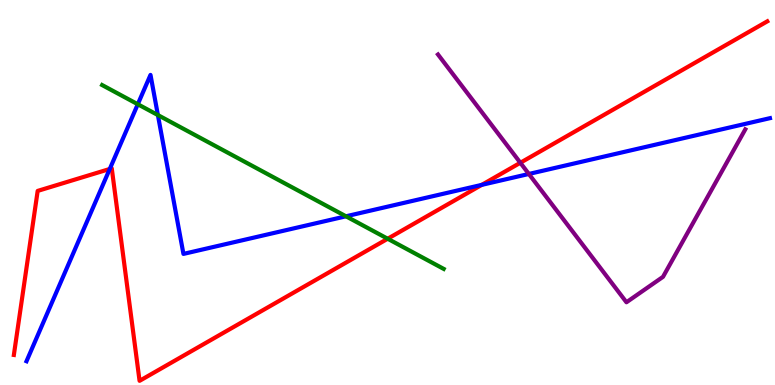[{'lines': ['blue', 'red'], 'intersections': [{'x': 1.42, 'y': 5.61}, {'x': 6.22, 'y': 5.2}]}, {'lines': ['green', 'red'], 'intersections': [{'x': 5.0, 'y': 3.8}]}, {'lines': ['purple', 'red'], 'intersections': [{'x': 6.71, 'y': 5.77}]}, {'lines': ['blue', 'green'], 'intersections': [{'x': 1.78, 'y': 7.29}, {'x': 2.04, 'y': 7.01}, {'x': 4.46, 'y': 4.38}]}, {'lines': ['blue', 'purple'], 'intersections': [{'x': 6.82, 'y': 5.48}]}, {'lines': ['green', 'purple'], 'intersections': []}]